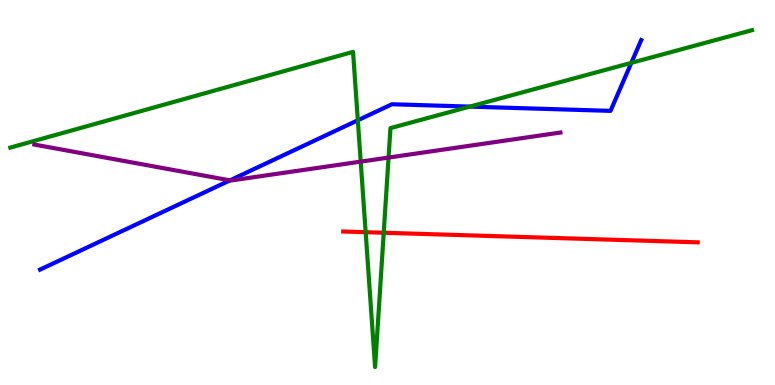[{'lines': ['blue', 'red'], 'intersections': []}, {'lines': ['green', 'red'], 'intersections': [{'x': 4.72, 'y': 3.97}, {'x': 4.95, 'y': 3.95}]}, {'lines': ['purple', 'red'], 'intersections': []}, {'lines': ['blue', 'green'], 'intersections': [{'x': 4.62, 'y': 6.88}, {'x': 6.06, 'y': 7.23}, {'x': 8.15, 'y': 8.37}]}, {'lines': ['blue', 'purple'], 'intersections': [{'x': 2.97, 'y': 5.32}]}, {'lines': ['green', 'purple'], 'intersections': [{'x': 4.65, 'y': 5.8}, {'x': 5.01, 'y': 5.91}]}]